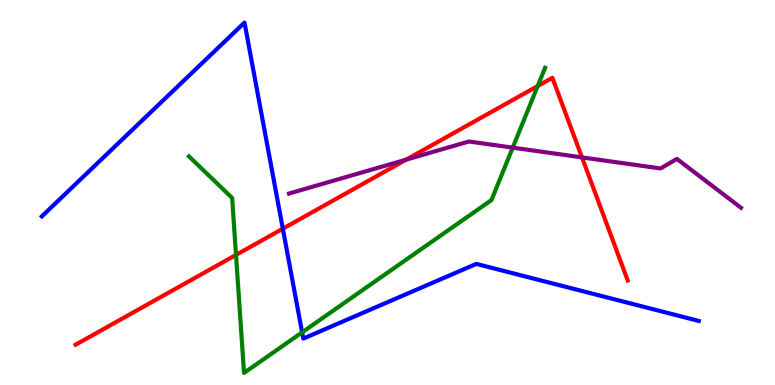[{'lines': ['blue', 'red'], 'intersections': [{'x': 3.65, 'y': 4.06}]}, {'lines': ['green', 'red'], 'intersections': [{'x': 3.05, 'y': 3.38}, {'x': 6.94, 'y': 7.77}]}, {'lines': ['purple', 'red'], 'intersections': [{'x': 5.24, 'y': 5.85}, {'x': 7.51, 'y': 5.91}]}, {'lines': ['blue', 'green'], 'intersections': [{'x': 3.9, 'y': 1.37}]}, {'lines': ['blue', 'purple'], 'intersections': []}, {'lines': ['green', 'purple'], 'intersections': [{'x': 6.62, 'y': 6.17}]}]